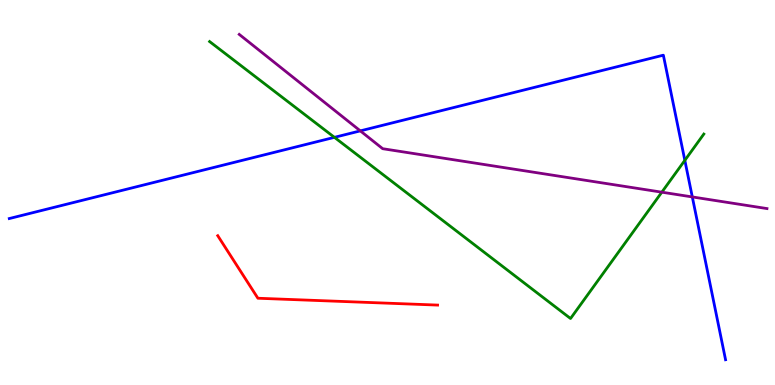[{'lines': ['blue', 'red'], 'intersections': []}, {'lines': ['green', 'red'], 'intersections': []}, {'lines': ['purple', 'red'], 'intersections': []}, {'lines': ['blue', 'green'], 'intersections': [{'x': 4.32, 'y': 6.43}, {'x': 8.84, 'y': 5.84}]}, {'lines': ['blue', 'purple'], 'intersections': [{'x': 4.65, 'y': 6.6}, {'x': 8.93, 'y': 4.88}]}, {'lines': ['green', 'purple'], 'intersections': [{'x': 8.54, 'y': 5.01}]}]